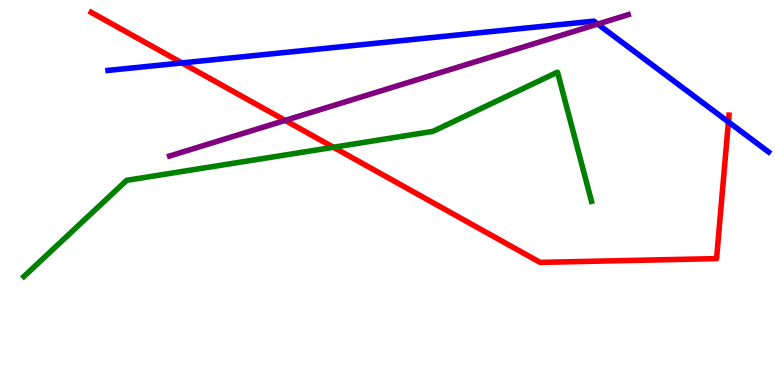[{'lines': ['blue', 'red'], 'intersections': [{'x': 2.35, 'y': 8.37}, {'x': 9.4, 'y': 6.83}]}, {'lines': ['green', 'red'], 'intersections': [{'x': 4.3, 'y': 6.17}]}, {'lines': ['purple', 'red'], 'intersections': [{'x': 3.68, 'y': 6.87}]}, {'lines': ['blue', 'green'], 'intersections': []}, {'lines': ['blue', 'purple'], 'intersections': [{'x': 7.71, 'y': 9.37}]}, {'lines': ['green', 'purple'], 'intersections': []}]